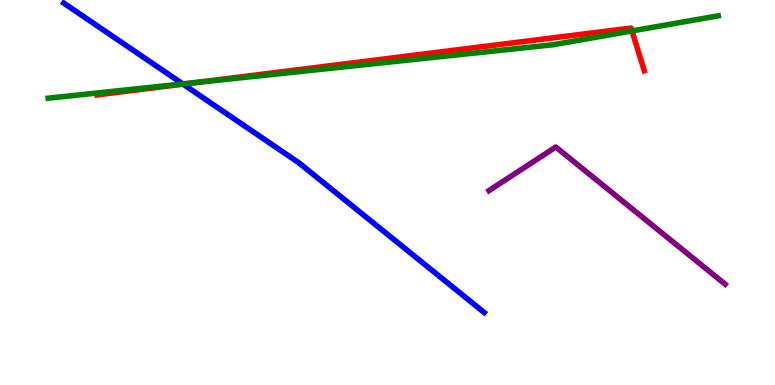[{'lines': ['blue', 'red'], 'intersections': [{'x': 2.36, 'y': 7.81}]}, {'lines': ['green', 'red'], 'intersections': [{'x': 2.51, 'y': 7.85}, {'x': 8.15, 'y': 9.2}]}, {'lines': ['purple', 'red'], 'intersections': []}, {'lines': ['blue', 'green'], 'intersections': [{'x': 2.36, 'y': 7.82}]}, {'lines': ['blue', 'purple'], 'intersections': []}, {'lines': ['green', 'purple'], 'intersections': []}]